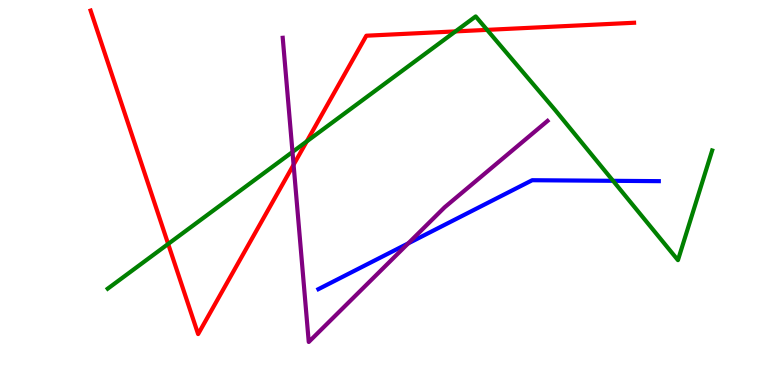[{'lines': ['blue', 'red'], 'intersections': []}, {'lines': ['green', 'red'], 'intersections': [{'x': 2.17, 'y': 3.66}, {'x': 3.96, 'y': 6.33}, {'x': 5.88, 'y': 9.18}, {'x': 6.29, 'y': 9.22}]}, {'lines': ['purple', 'red'], 'intersections': [{'x': 3.79, 'y': 5.72}]}, {'lines': ['blue', 'green'], 'intersections': [{'x': 7.91, 'y': 5.3}]}, {'lines': ['blue', 'purple'], 'intersections': [{'x': 5.27, 'y': 3.68}]}, {'lines': ['green', 'purple'], 'intersections': [{'x': 3.77, 'y': 6.05}]}]